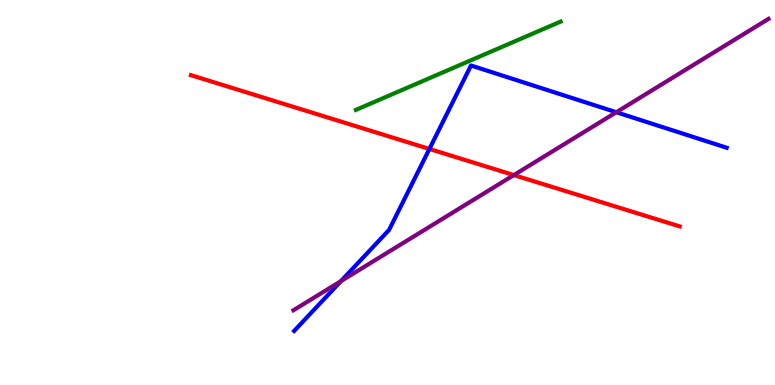[{'lines': ['blue', 'red'], 'intersections': [{'x': 5.54, 'y': 6.13}]}, {'lines': ['green', 'red'], 'intersections': []}, {'lines': ['purple', 'red'], 'intersections': [{'x': 6.63, 'y': 5.45}]}, {'lines': ['blue', 'green'], 'intersections': []}, {'lines': ['blue', 'purple'], 'intersections': [{'x': 4.4, 'y': 2.7}, {'x': 7.95, 'y': 7.08}]}, {'lines': ['green', 'purple'], 'intersections': []}]